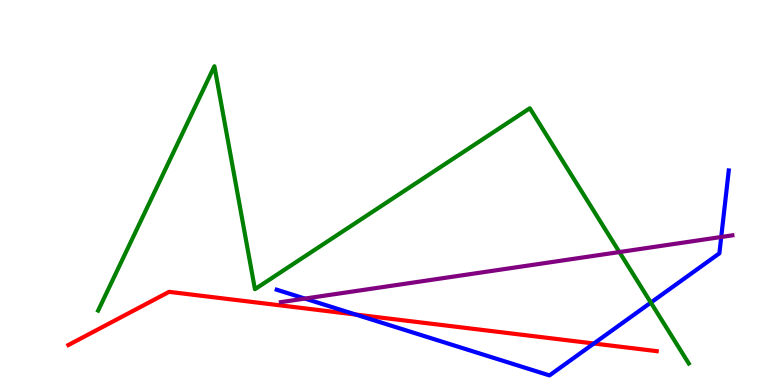[{'lines': ['blue', 'red'], 'intersections': [{'x': 4.59, 'y': 1.83}, {'x': 7.66, 'y': 1.08}]}, {'lines': ['green', 'red'], 'intersections': []}, {'lines': ['purple', 'red'], 'intersections': []}, {'lines': ['blue', 'green'], 'intersections': [{'x': 8.4, 'y': 2.14}]}, {'lines': ['blue', 'purple'], 'intersections': [{'x': 3.93, 'y': 2.24}, {'x': 9.31, 'y': 3.84}]}, {'lines': ['green', 'purple'], 'intersections': [{'x': 7.99, 'y': 3.45}]}]